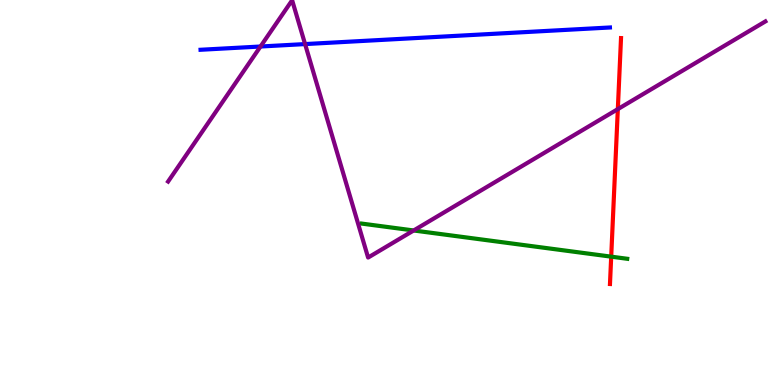[{'lines': ['blue', 'red'], 'intersections': []}, {'lines': ['green', 'red'], 'intersections': [{'x': 7.89, 'y': 3.33}]}, {'lines': ['purple', 'red'], 'intersections': [{'x': 7.97, 'y': 7.17}]}, {'lines': ['blue', 'green'], 'intersections': []}, {'lines': ['blue', 'purple'], 'intersections': [{'x': 3.36, 'y': 8.79}, {'x': 3.94, 'y': 8.86}]}, {'lines': ['green', 'purple'], 'intersections': [{'x': 5.34, 'y': 4.01}]}]